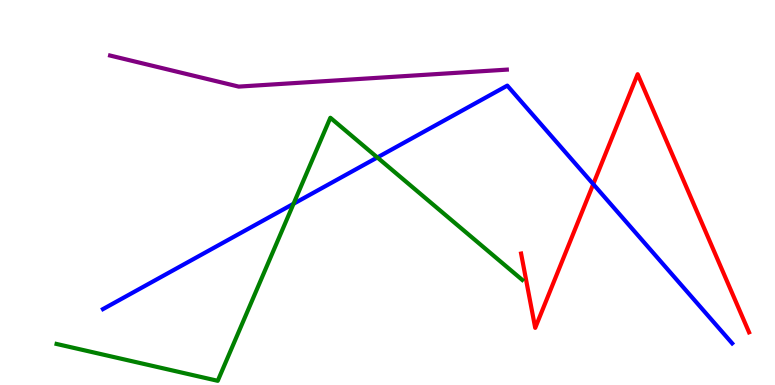[{'lines': ['blue', 'red'], 'intersections': [{'x': 7.66, 'y': 5.22}]}, {'lines': ['green', 'red'], 'intersections': []}, {'lines': ['purple', 'red'], 'intersections': []}, {'lines': ['blue', 'green'], 'intersections': [{'x': 3.79, 'y': 4.71}, {'x': 4.87, 'y': 5.91}]}, {'lines': ['blue', 'purple'], 'intersections': []}, {'lines': ['green', 'purple'], 'intersections': []}]